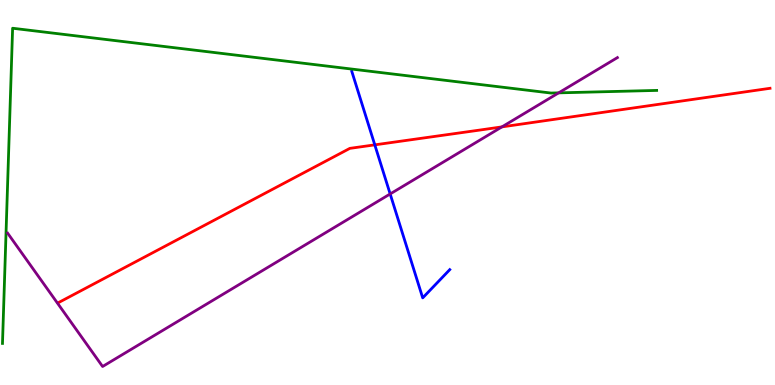[{'lines': ['blue', 'red'], 'intersections': [{'x': 4.84, 'y': 6.24}]}, {'lines': ['green', 'red'], 'intersections': []}, {'lines': ['purple', 'red'], 'intersections': [{'x': 6.48, 'y': 6.7}]}, {'lines': ['blue', 'green'], 'intersections': []}, {'lines': ['blue', 'purple'], 'intersections': [{'x': 5.03, 'y': 4.96}]}, {'lines': ['green', 'purple'], 'intersections': [{'x': 7.21, 'y': 7.59}]}]